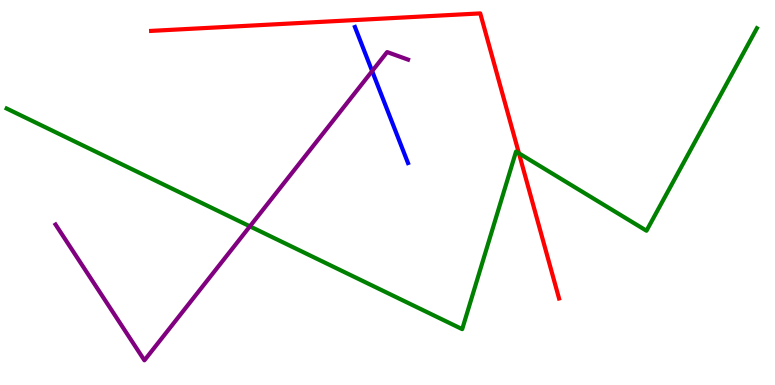[{'lines': ['blue', 'red'], 'intersections': []}, {'lines': ['green', 'red'], 'intersections': [{'x': 6.7, 'y': 6.02}]}, {'lines': ['purple', 'red'], 'intersections': []}, {'lines': ['blue', 'green'], 'intersections': []}, {'lines': ['blue', 'purple'], 'intersections': [{'x': 4.8, 'y': 8.15}]}, {'lines': ['green', 'purple'], 'intersections': [{'x': 3.22, 'y': 4.12}]}]